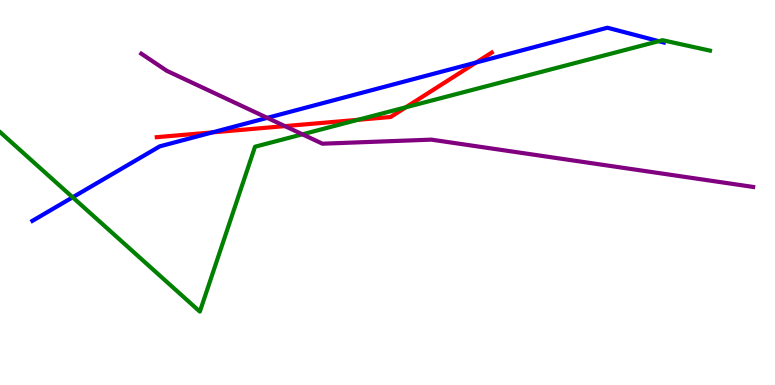[{'lines': ['blue', 'red'], 'intersections': [{'x': 2.74, 'y': 6.56}, {'x': 6.14, 'y': 8.38}]}, {'lines': ['green', 'red'], 'intersections': [{'x': 4.62, 'y': 6.89}, {'x': 5.24, 'y': 7.21}]}, {'lines': ['purple', 'red'], 'intersections': [{'x': 3.68, 'y': 6.72}]}, {'lines': ['blue', 'green'], 'intersections': [{'x': 0.938, 'y': 4.88}, {'x': 8.5, 'y': 8.93}]}, {'lines': ['blue', 'purple'], 'intersections': [{'x': 3.45, 'y': 6.94}]}, {'lines': ['green', 'purple'], 'intersections': [{'x': 3.9, 'y': 6.51}]}]